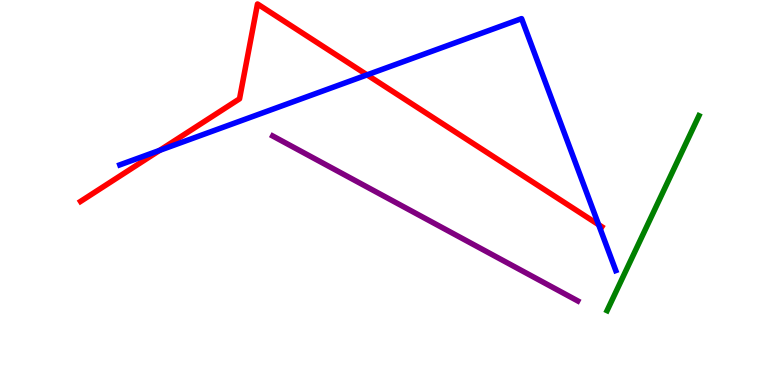[{'lines': ['blue', 'red'], 'intersections': [{'x': 2.06, 'y': 6.09}, {'x': 4.74, 'y': 8.06}, {'x': 7.72, 'y': 4.16}]}, {'lines': ['green', 'red'], 'intersections': []}, {'lines': ['purple', 'red'], 'intersections': []}, {'lines': ['blue', 'green'], 'intersections': []}, {'lines': ['blue', 'purple'], 'intersections': []}, {'lines': ['green', 'purple'], 'intersections': []}]